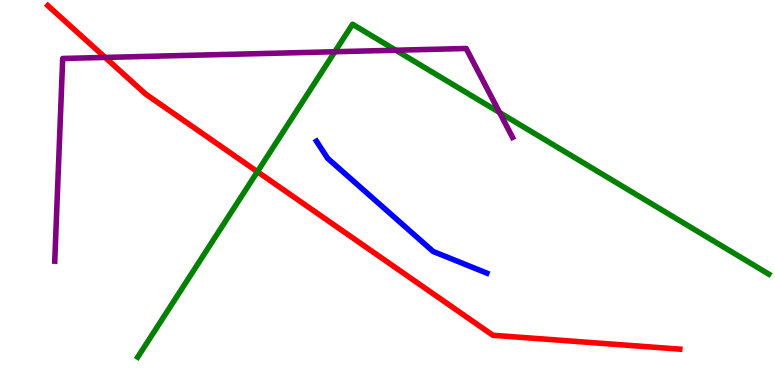[{'lines': ['blue', 'red'], 'intersections': []}, {'lines': ['green', 'red'], 'intersections': [{'x': 3.32, 'y': 5.54}]}, {'lines': ['purple', 'red'], 'intersections': [{'x': 1.36, 'y': 8.51}]}, {'lines': ['blue', 'green'], 'intersections': []}, {'lines': ['blue', 'purple'], 'intersections': []}, {'lines': ['green', 'purple'], 'intersections': [{'x': 4.32, 'y': 8.66}, {'x': 5.11, 'y': 8.7}, {'x': 6.45, 'y': 7.08}]}]